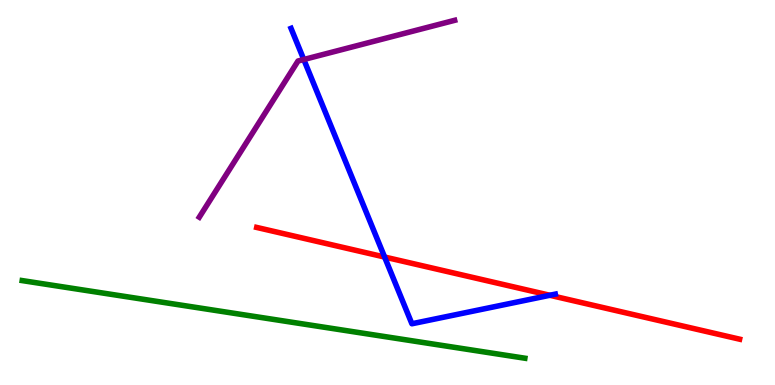[{'lines': ['blue', 'red'], 'intersections': [{'x': 4.96, 'y': 3.32}, {'x': 7.09, 'y': 2.33}]}, {'lines': ['green', 'red'], 'intersections': []}, {'lines': ['purple', 'red'], 'intersections': []}, {'lines': ['blue', 'green'], 'intersections': []}, {'lines': ['blue', 'purple'], 'intersections': [{'x': 3.92, 'y': 8.45}]}, {'lines': ['green', 'purple'], 'intersections': []}]